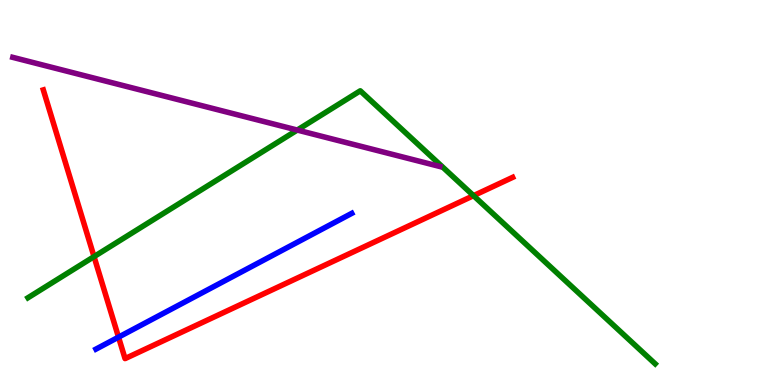[{'lines': ['blue', 'red'], 'intersections': [{'x': 1.53, 'y': 1.24}]}, {'lines': ['green', 'red'], 'intersections': [{'x': 1.21, 'y': 3.33}, {'x': 6.11, 'y': 4.92}]}, {'lines': ['purple', 'red'], 'intersections': []}, {'lines': ['blue', 'green'], 'intersections': []}, {'lines': ['blue', 'purple'], 'intersections': []}, {'lines': ['green', 'purple'], 'intersections': [{'x': 3.84, 'y': 6.62}]}]